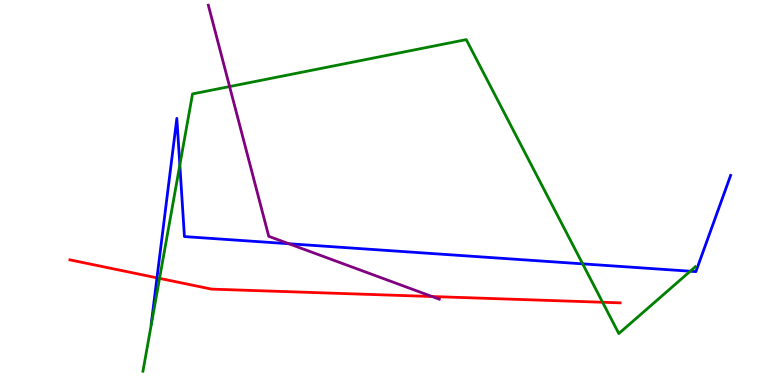[{'lines': ['blue', 'red'], 'intersections': [{'x': 2.03, 'y': 2.78}]}, {'lines': ['green', 'red'], 'intersections': [{'x': 2.06, 'y': 2.77}, {'x': 7.78, 'y': 2.15}]}, {'lines': ['purple', 'red'], 'intersections': [{'x': 5.58, 'y': 2.3}]}, {'lines': ['blue', 'green'], 'intersections': [{'x': 2.32, 'y': 5.72}, {'x': 7.52, 'y': 3.15}, {'x': 8.91, 'y': 2.96}]}, {'lines': ['blue', 'purple'], 'intersections': [{'x': 3.73, 'y': 3.67}]}, {'lines': ['green', 'purple'], 'intersections': [{'x': 2.96, 'y': 7.75}]}]